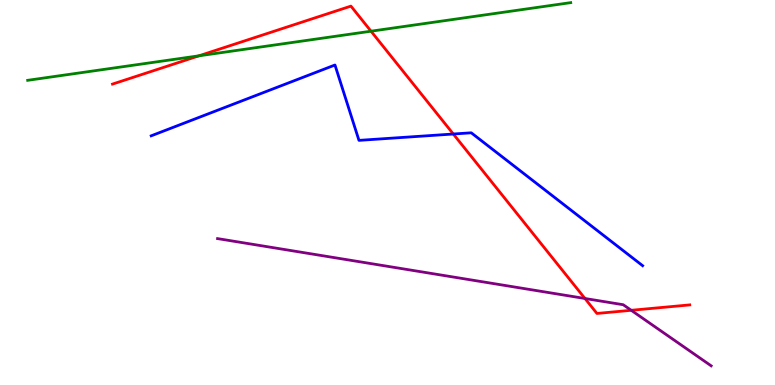[{'lines': ['blue', 'red'], 'intersections': [{'x': 5.85, 'y': 6.52}]}, {'lines': ['green', 'red'], 'intersections': [{'x': 2.57, 'y': 8.55}, {'x': 4.79, 'y': 9.19}]}, {'lines': ['purple', 'red'], 'intersections': [{'x': 7.55, 'y': 2.25}, {'x': 8.14, 'y': 1.94}]}, {'lines': ['blue', 'green'], 'intersections': []}, {'lines': ['blue', 'purple'], 'intersections': []}, {'lines': ['green', 'purple'], 'intersections': []}]